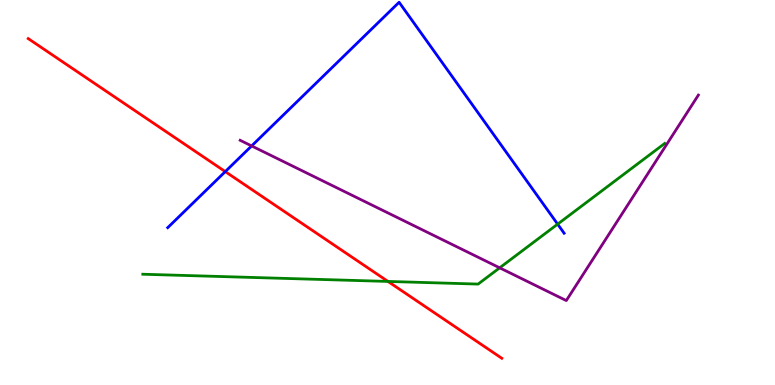[{'lines': ['blue', 'red'], 'intersections': [{'x': 2.91, 'y': 5.54}]}, {'lines': ['green', 'red'], 'intersections': [{'x': 5.01, 'y': 2.69}]}, {'lines': ['purple', 'red'], 'intersections': []}, {'lines': ['blue', 'green'], 'intersections': [{'x': 7.2, 'y': 4.18}]}, {'lines': ['blue', 'purple'], 'intersections': [{'x': 3.25, 'y': 6.21}]}, {'lines': ['green', 'purple'], 'intersections': [{'x': 6.45, 'y': 3.04}]}]